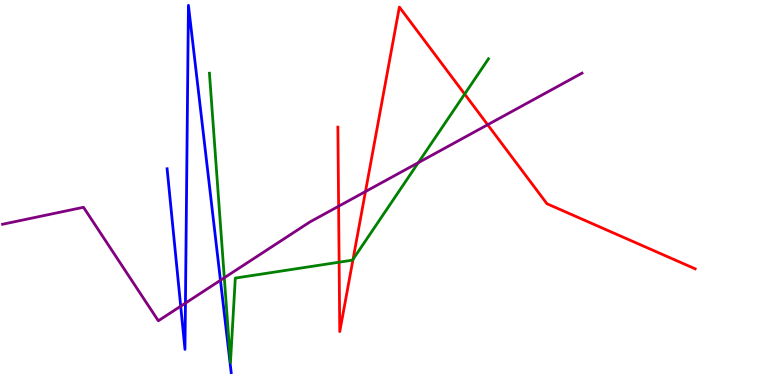[{'lines': ['blue', 'red'], 'intersections': []}, {'lines': ['green', 'red'], 'intersections': [{'x': 4.38, 'y': 3.19}, {'x': 4.56, 'y': 3.27}, {'x': 6.0, 'y': 7.56}]}, {'lines': ['purple', 'red'], 'intersections': [{'x': 4.37, 'y': 4.64}, {'x': 4.72, 'y': 5.02}, {'x': 6.29, 'y': 6.76}]}, {'lines': ['blue', 'green'], 'intersections': []}, {'lines': ['blue', 'purple'], 'intersections': [{'x': 2.33, 'y': 2.05}, {'x': 2.39, 'y': 2.13}, {'x': 2.84, 'y': 2.72}]}, {'lines': ['green', 'purple'], 'intersections': [{'x': 2.89, 'y': 2.79}, {'x': 5.4, 'y': 5.78}]}]